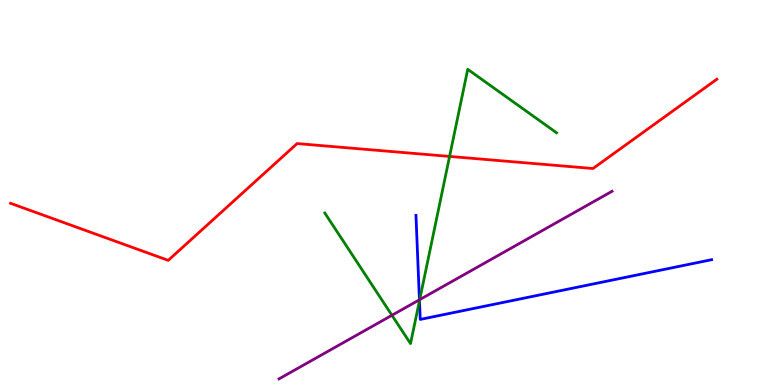[{'lines': ['blue', 'red'], 'intersections': []}, {'lines': ['green', 'red'], 'intersections': [{'x': 5.8, 'y': 5.94}]}, {'lines': ['purple', 'red'], 'intersections': []}, {'lines': ['blue', 'green'], 'intersections': [{'x': 5.41, 'y': 2.19}]}, {'lines': ['blue', 'purple'], 'intersections': [{'x': 5.41, 'y': 2.21}]}, {'lines': ['green', 'purple'], 'intersections': [{'x': 5.06, 'y': 1.81}, {'x': 5.42, 'y': 2.22}]}]